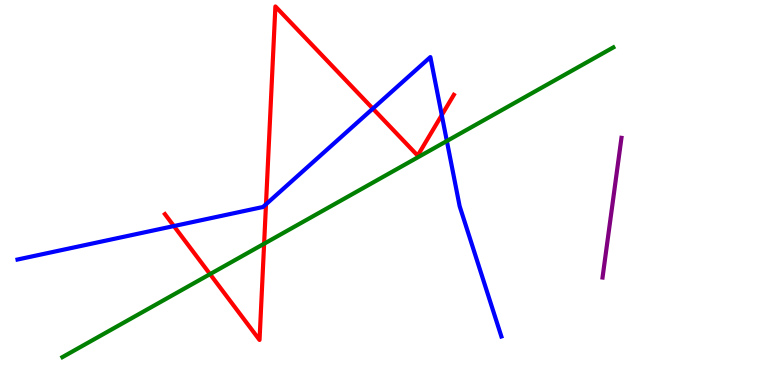[{'lines': ['blue', 'red'], 'intersections': [{'x': 2.24, 'y': 4.13}, {'x': 3.43, 'y': 4.69}, {'x': 4.81, 'y': 7.18}, {'x': 5.7, 'y': 7.01}]}, {'lines': ['green', 'red'], 'intersections': [{'x': 2.71, 'y': 2.88}, {'x': 3.41, 'y': 3.67}]}, {'lines': ['purple', 'red'], 'intersections': []}, {'lines': ['blue', 'green'], 'intersections': [{'x': 5.77, 'y': 6.34}]}, {'lines': ['blue', 'purple'], 'intersections': []}, {'lines': ['green', 'purple'], 'intersections': []}]